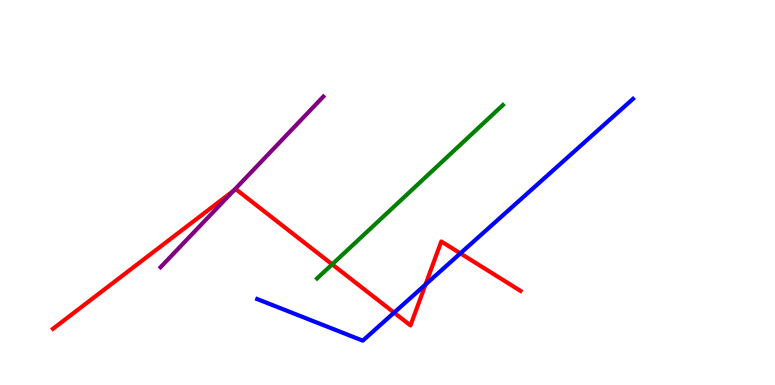[{'lines': ['blue', 'red'], 'intersections': [{'x': 5.09, 'y': 1.88}, {'x': 5.49, 'y': 2.61}, {'x': 5.94, 'y': 3.42}]}, {'lines': ['green', 'red'], 'intersections': [{'x': 4.29, 'y': 3.13}]}, {'lines': ['purple', 'red'], 'intersections': [{'x': 3.01, 'y': 5.04}]}, {'lines': ['blue', 'green'], 'intersections': []}, {'lines': ['blue', 'purple'], 'intersections': []}, {'lines': ['green', 'purple'], 'intersections': []}]